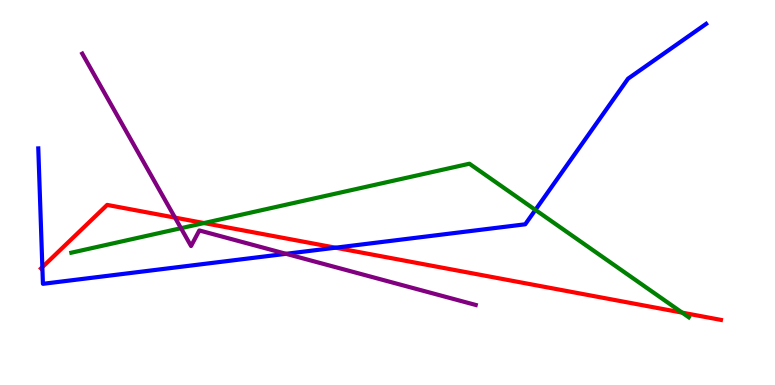[{'lines': ['blue', 'red'], 'intersections': [{'x': 0.546, 'y': 3.06}, {'x': 4.33, 'y': 3.57}]}, {'lines': ['green', 'red'], 'intersections': [{'x': 2.63, 'y': 4.21}, {'x': 8.8, 'y': 1.88}]}, {'lines': ['purple', 'red'], 'intersections': [{'x': 2.26, 'y': 4.35}]}, {'lines': ['blue', 'green'], 'intersections': [{'x': 6.91, 'y': 4.55}]}, {'lines': ['blue', 'purple'], 'intersections': [{'x': 3.69, 'y': 3.41}]}, {'lines': ['green', 'purple'], 'intersections': [{'x': 2.34, 'y': 4.07}]}]